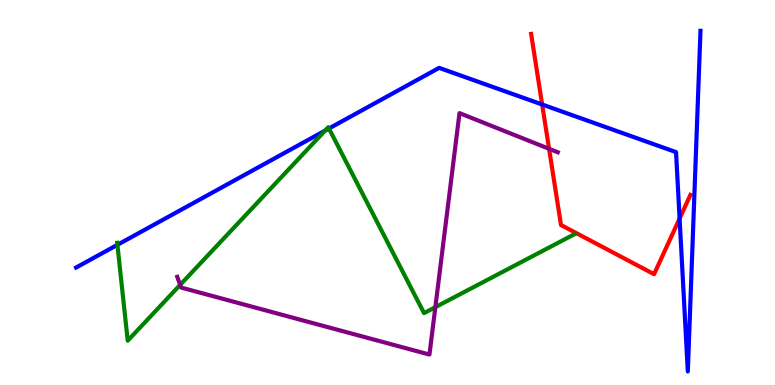[{'lines': ['blue', 'red'], 'intersections': [{'x': 7.0, 'y': 7.29}, {'x': 8.77, 'y': 4.32}]}, {'lines': ['green', 'red'], 'intersections': []}, {'lines': ['purple', 'red'], 'intersections': [{'x': 7.08, 'y': 6.13}]}, {'lines': ['blue', 'green'], 'intersections': [{'x': 1.51, 'y': 3.64}, {'x': 4.19, 'y': 6.61}, {'x': 4.24, 'y': 6.66}]}, {'lines': ['blue', 'purple'], 'intersections': []}, {'lines': ['green', 'purple'], 'intersections': [{'x': 2.32, 'y': 2.6}, {'x': 5.62, 'y': 2.02}]}]